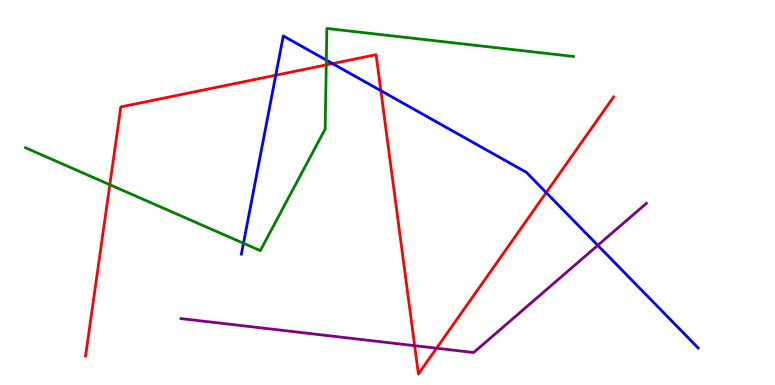[{'lines': ['blue', 'red'], 'intersections': [{'x': 3.56, 'y': 8.05}, {'x': 4.29, 'y': 8.35}, {'x': 4.91, 'y': 7.64}, {'x': 7.05, 'y': 5.0}]}, {'lines': ['green', 'red'], 'intersections': [{'x': 1.42, 'y': 5.2}, {'x': 4.21, 'y': 8.31}]}, {'lines': ['purple', 'red'], 'intersections': [{'x': 5.35, 'y': 1.02}, {'x': 5.63, 'y': 0.955}]}, {'lines': ['blue', 'green'], 'intersections': [{'x': 3.14, 'y': 3.68}, {'x': 4.21, 'y': 8.44}]}, {'lines': ['blue', 'purple'], 'intersections': [{'x': 7.71, 'y': 3.63}]}, {'lines': ['green', 'purple'], 'intersections': []}]